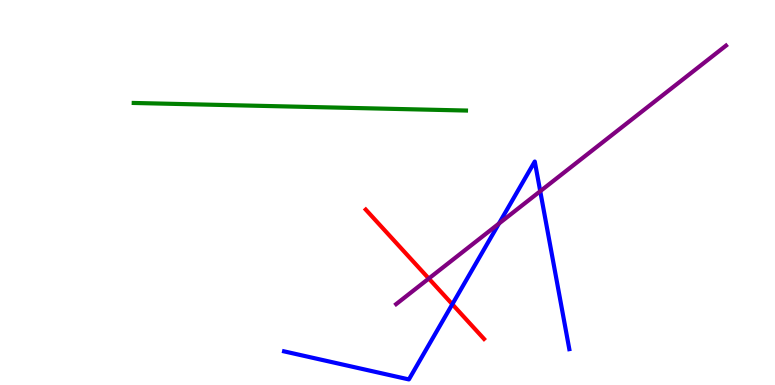[{'lines': ['blue', 'red'], 'intersections': [{'x': 5.84, 'y': 2.1}]}, {'lines': ['green', 'red'], 'intersections': []}, {'lines': ['purple', 'red'], 'intersections': [{'x': 5.53, 'y': 2.77}]}, {'lines': ['blue', 'green'], 'intersections': []}, {'lines': ['blue', 'purple'], 'intersections': [{'x': 6.44, 'y': 4.19}, {'x': 6.97, 'y': 5.03}]}, {'lines': ['green', 'purple'], 'intersections': []}]